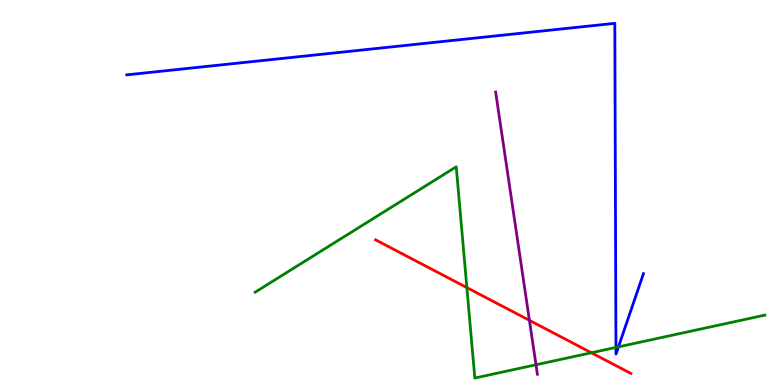[{'lines': ['blue', 'red'], 'intersections': []}, {'lines': ['green', 'red'], 'intersections': [{'x': 6.02, 'y': 2.53}, {'x': 7.63, 'y': 0.837}]}, {'lines': ['purple', 'red'], 'intersections': [{'x': 6.83, 'y': 1.68}]}, {'lines': ['blue', 'green'], 'intersections': [{'x': 7.95, 'y': 0.976}, {'x': 7.98, 'y': 0.99}]}, {'lines': ['blue', 'purple'], 'intersections': []}, {'lines': ['green', 'purple'], 'intersections': [{'x': 6.92, 'y': 0.526}]}]